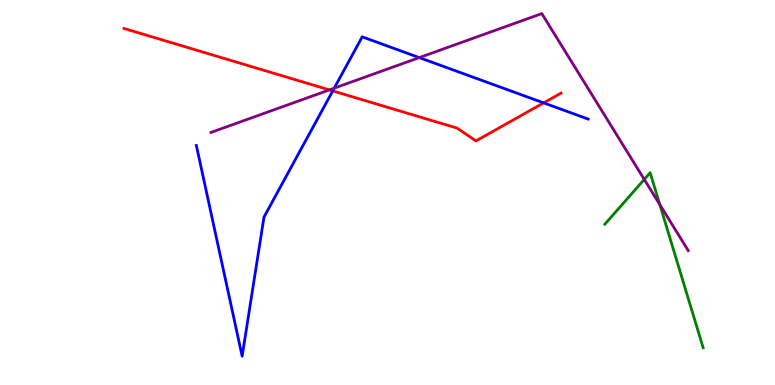[{'lines': ['blue', 'red'], 'intersections': [{'x': 4.29, 'y': 7.64}, {'x': 7.01, 'y': 7.33}]}, {'lines': ['green', 'red'], 'intersections': []}, {'lines': ['purple', 'red'], 'intersections': [{'x': 4.25, 'y': 7.66}]}, {'lines': ['blue', 'green'], 'intersections': []}, {'lines': ['blue', 'purple'], 'intersections': [{'x': 4.31, 'y': 7.71}, {'x': 5.41, 'y': 8.5}]}, {'lines': ['green', 'purple'], 'intersections': [{'x': 8.31, 'y': 5.34}, {'x': 8.51, 'y': 4.69}]}]